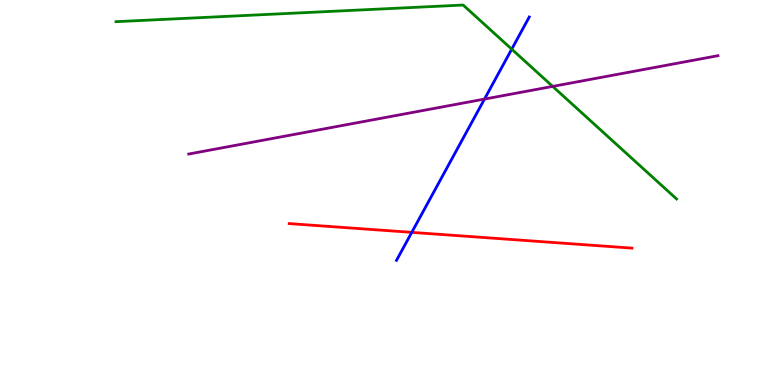[{'lines': ['blue', 'red'], 'intersections': [{'x': 5.31, 'y': 3.96}]}, {'lines': ['green', 'red'], 'intersections': []}, {'lines': ['purple', 'red'], 'intersections': []}, {'lines': ['blue', 'green'], 'intersections': [{'x': 6.6, 'y': 8.72}]}, {'lines': ['blue', 'purple'], 'intersections': [{'x': 6.25, 'y': 7.43}]}, {'lines': ['green', 'purple'], 'intersections': [{'x': 7.13, 'y': 7.76}]}]